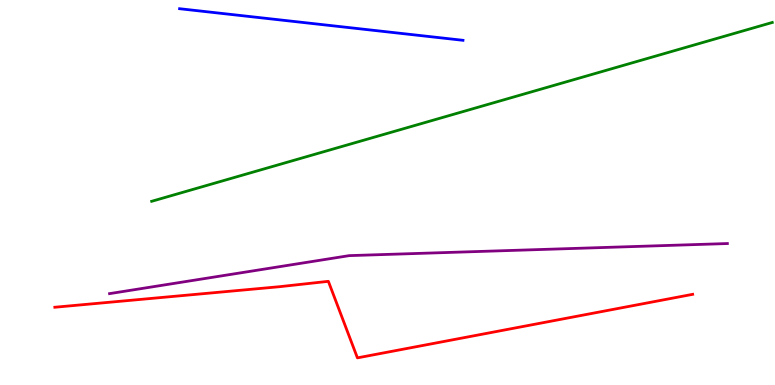[{'lines': ['blue', 'red'], 'intersections': []}, {'lines': ['green', 'red'], 'intersections': []}, {'lines': ['purple', 'red'], 'intersections': []}, {'lines': ['blue', 'green'], 'intersections': []}, {'lines': ['blue', 'purple'], 'intersections': []}, {'lines': ['green', 'purple'], 'intersections': []}]